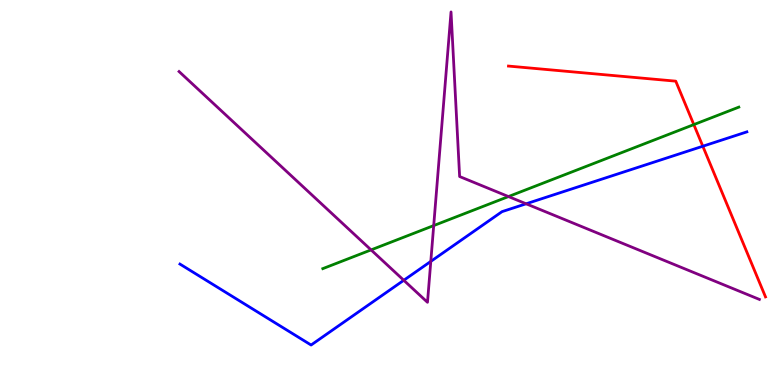[{'lines': ['blue', 'red'], 'intersections': [{'x': 9.07, 'y': 6.2}]}, {'lines': ['green', 'red'], 'intersections': [{'x': 8.95, 'y': 6.76}]}, {'lines': ['purple', 'red'], 'intersections': []}, {'lines': ['blue', 'green'], 'intersections': []}, {'lines': ['blue', 'purple'], 'intersections': [{'x': 5.21, 'y': 2.72}, {'x': 5.56, 'y': 3.21}, {'x': 6.79, 'y': 4.71}]}, {'lines': ['green', 'purple'], 'intersections': [{'x': 4.79, 'y': 3.51}, {'x': 5.6, 'y': 4.14}, {'x': 6.56, 'y': 4.89}]}]